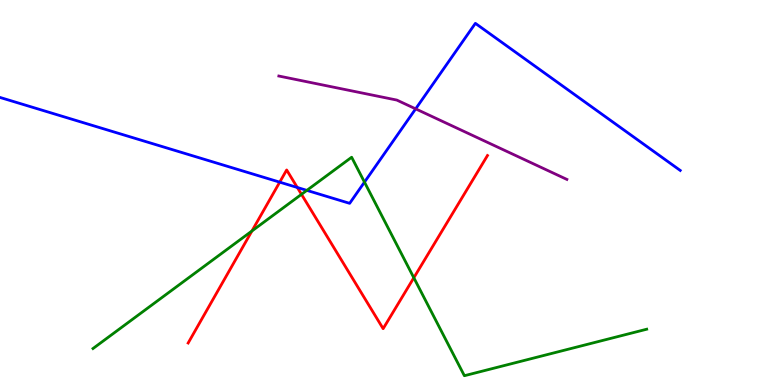[{'lines': ['blue', 'red'], 'intersections': [{'x': 3.61, 'y': 5.27}, {'x': 3.84, 'y': 5.13}]}, {'lines': ['green', 'red'], 'intersections': [{'x': 3.25, 'y': 4.0}, {'x': 3.89, 'y': 4.95}, {'x': 5.34, 'y': 2.79}]}, {'lines': ['purple', 'red'], 'intersections': []}, {'lines': ['blue', 'green'], 'intersections': [{'x': 3.96, 'y': 5.06}, {'x': 4.7, 'y': 5.27}]}, {'lines': ['blue', 'purple'], 'intersections': [{'x': 5.36, 'y': 7.17}]}, {'lines': ['green', 'purple'], 'intersections': []}]